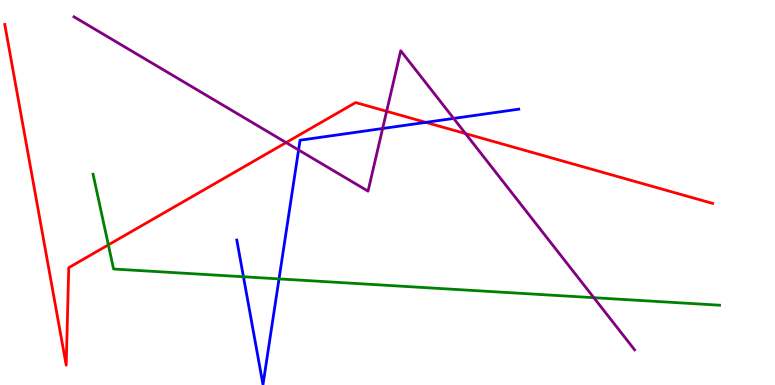[{'lines': ['blue', 'red'], 'intersections': [{'x': 5.49, 'y': 6.82}]}, {'lines': ['green', 'red'], 'intersections': [{'x': 1.4, 'y': 3.64}]}, {'lines': ['purple', 'red'], 'intersections': [{'x': 3.69, 'y': 6.3}, {'x': 4.99, 'y': 7.11}, {'x': 6.01, 'y': 6.53}]}, {'lines': ['blue', 'green'], 'intersections': [{'x': 3.14, 'y': 2.81}, {'x': 3.6, 'y': 2.76}]}, {'lines': ['blue', 'purple'], 'intersections': [{'x': 3.85, 'y': 6.1}, {'x': 4.94, 'y': 6.66}, {'x': 5.85, 'y': 6.92}]}, {'lines': ['green', 'purple'], 'intersections': [{'x': 7.66, 'y': 2.27}]}]